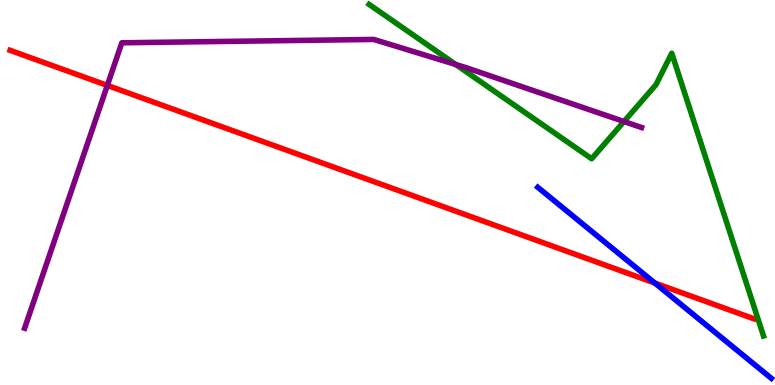[{'lines': ['blue', 'red'], 'intersections': [{'x': 8.45, 'y': 2.65}]}, {'lines': ['green', 'red'], 'intersections': []}, {'lines': ['purple', 'red'], 'intersections': [{'x': 1.38, 'y': 7.78}]}, {'lines': ['blue', 'green'], 'intersections': []}, {'lines': ['blue', 'purple'], 'intersections': []}, {'lines': ['green', 'purple'], 'intersections': [{'x': 5.88, 'y': 8.32}, {'x': 8.05, 'y': 6.84}]}]